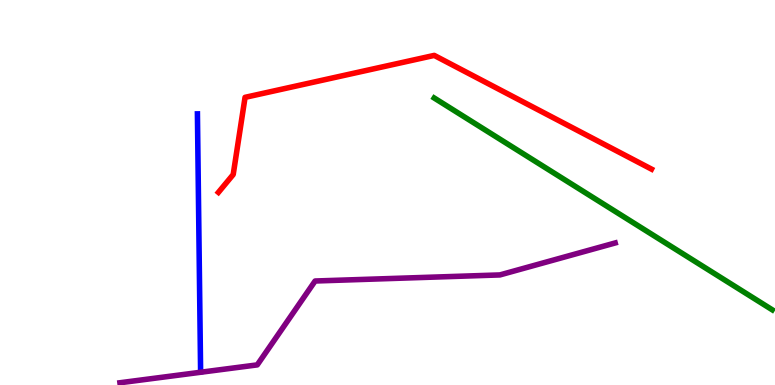[{'lines': ['blue', 'red'], 'intersections': []}, {'lines': ['green', 'red'], 'intersections': []}, {'lines': ['purple', 'red'], 'intersections': []}, {'lines': ['blue', 'green'], 'intersections': []}, {'lines': ['blue', 'purple'], 'intersections': []}, {'lines': ['green', 'purple'], 'intersections': []}]